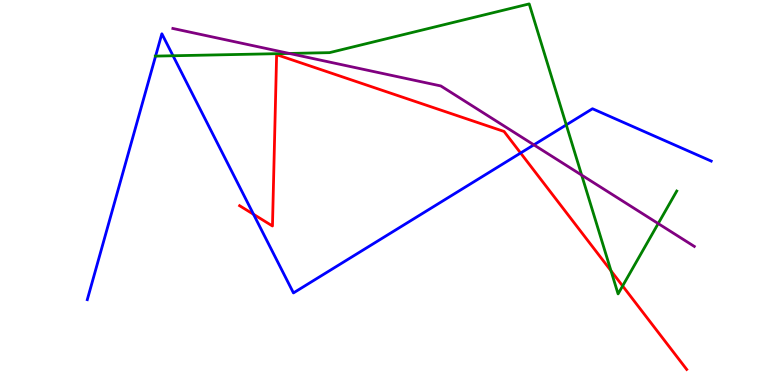[{'lines': ['blue', 'red'], 'intersections': [{'x': 3.27, 'y': 4.43}, {'x': 6.72, 'y': 6.03}]}, {'lines': ['green', 'red'], 'intersections': [{'x': 7.88, 'y': 2.97}, {'x': 8.03, 'y': 2.57}]}, {'lines': ['purple', 'red'], 'intersections': []}, {'lines': ['blue', 'green'], 'intersections': [{'x': 2.01, 'y': 8.54}, {'x': 2.23, 'y': 8.55}, {'x': 7.31, 'y': 6.76}]}, {'lines': ['blue', 'purple'], 'intersections': [{'x': 6.89, 'y': 6.24}]}, {'lines': ['green', 'purple'], 'intersections': [{'x': 3.73, 'y': 8.61}, {'x': 7.51, 'y': 5.45}, {'x': 8.49, 'y': 4.19}]}]